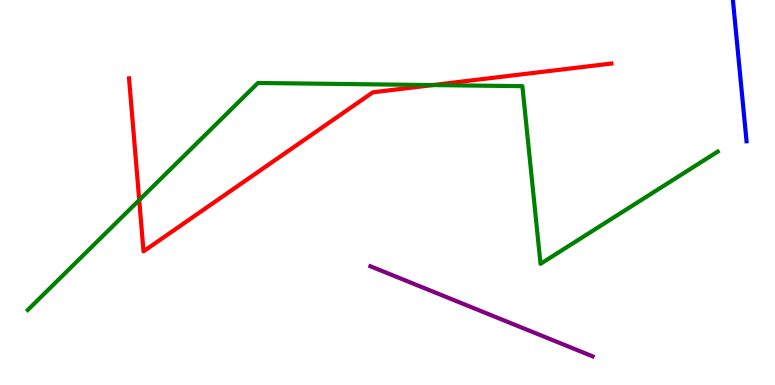[{'lines': ['blue', 'red'], 'intersections': []}, {'lines': ['green', 'red'], 'intersections': [{'x': 1.8, 'y': 4.8}, {'x': 5.58, 'y': 7.79}]}, {'lines': ['purple', 'red'], 'intersections': []}, {'lines': ['blue', 'green'], 'intersections': []}, {'lines': ['blue', 'purple'], 'intersections': []}, {'lines': ['green', 'purple'], 'intersections': []}]